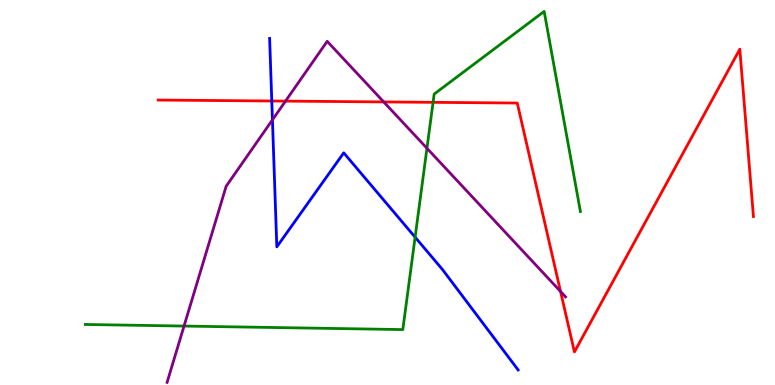[{'lines': ['blue', 'red'], 'intersections': [{'x': 3.51, 'y': 7.38}]}, {'lines': ['green', 'red'], 'intersections': [{'x': 5.59, 'y': 7.34}]}, {'lines': ['purple', 'red'], 'intersections': [{'x': 3.68, 'y': 7.37}, {'x': 4.95, 'y': 7.35}, {'x': 7.23, 'y': 2.43}]}, {'lines': ['blue', 'green'], 'intersections': [{'x': 5.36, 'y': 3.84}]}, {'lines': ['blue', 'purple'], 'intersections': [{'x': 3.52, 'y': 6.89}]}, {'lines': ['green', 'purple'], 'intersections': [{'x': 2.37, 'y': 1.53}, {'x': 5.51, 'y': 6.15}]}]